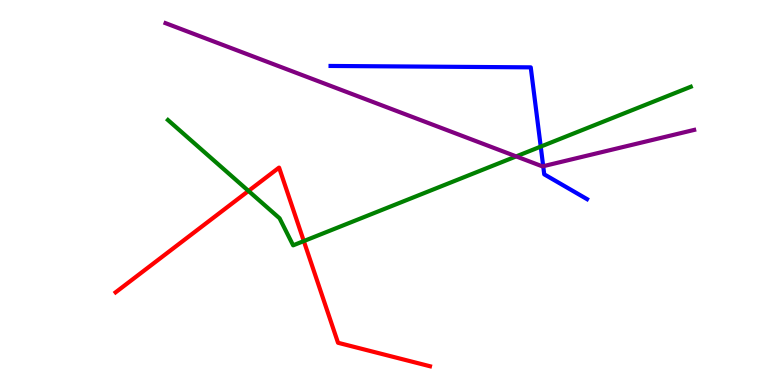[{'lines': ['blue', 'red'], 'intersections': []}, {'lines': ['green', 'red'], 'intersections': [{'x': 3.21, 'y': 5.04}, {'x': 3.92, 'y': 3.74}]}, {'lines': ['purple', 'red'], 'intersections': []}, {'lines': ['blue', 'green'], 'intersections': [{'x': 6.98, 'y': 6.19}]}, {'lines': ['blue', 'purple'], 'intersections': [{'x': 7.01, 'y': 5.68}]}, {'lines': ['green', 'purple'], 'intersections': [{'x': 6.66, 'y': 5.94}]}]